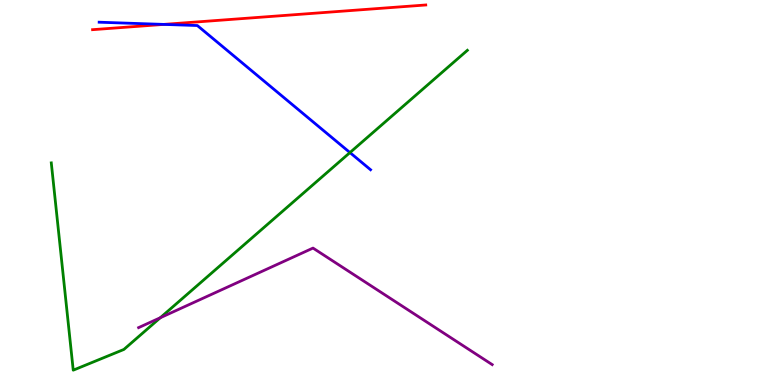[{'lines': ['blue', 'red'], 'intersections': [{'x': 2.11, 'y': 9.37}]}, {'lines': ['green', 'red'], 'intersections': []}, {'lines': ['purple', 'red'], 'intersections': []}, {'lines': ['blue', 'green'], 'intersections': [{'x': 4.52, 'y': 6.04}]}, {'lines': ['blue', 'purple'], 'intersections': []}, {'lines': ['green', 'purple'], 'intersections': [{'x': 2.07, 'y': 1.75}]}]